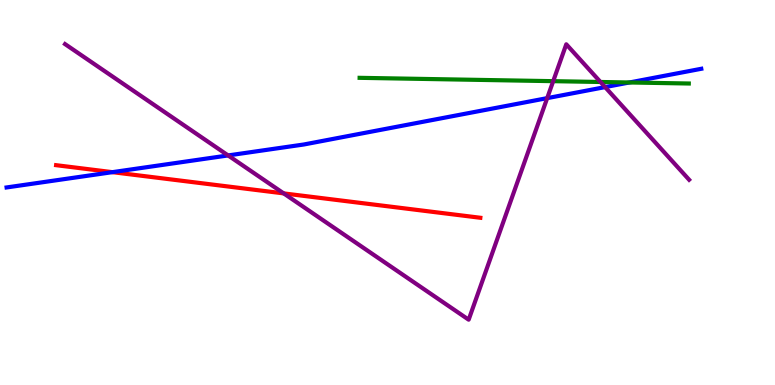[{'lines': ['blue', 'red'], 'intersections': [{'x': 1.45, 'y': 5.53}]}, {'lines': ['green', 'red'], 'intersections': []}, {'lines': ['purple', 'red'], 'intersections': [{'x': 3.66, 'y': 4.98}]}, {'lines': ['blue', 'green'], 'intersections': [{'x': 8.12, 'y': 7.86}]}, {'lines': ['blue', 'purple'], 'intersections': [{'x': 2.94, 'y': 5.96}, {'x': 7.06, 'y': 7.45}, {'x': 7.81, 'y': 7.74}]}, {'lines': ['green', 'purple'], 'intersections': [{'x': 7.14, 'y': 7.89}, {'x': 7.75, 'y': 7.87}]}]